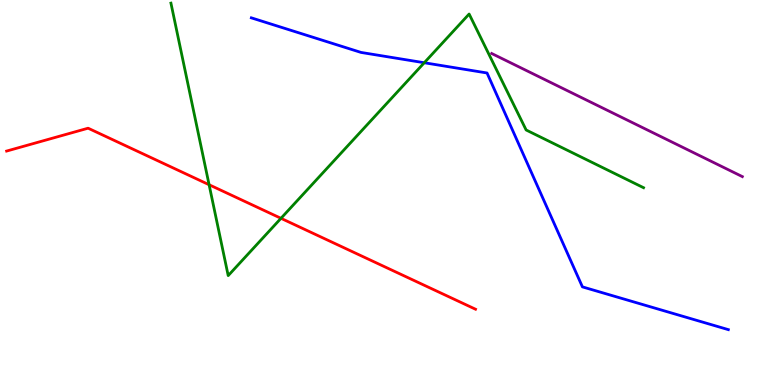[{'lines': ['blue', 'red'], 'intersections': []}, {'lines': ['green', 'red'], 'intersections': [{'x': 2.7, 'y': 5.2}, {'x': 3.63, 'y': 4.33}]}, {'lines': ['purple', 'red'], 'intersections': []}, {'lines': ['blue', 'green'], 'intersections': [{'x': 5.47, 'y': 8.37}]}, {'lines': ['blue', 'purple'], 'intersections': []}, {'lines': ['green', 'purple'], 'intersections': []}]